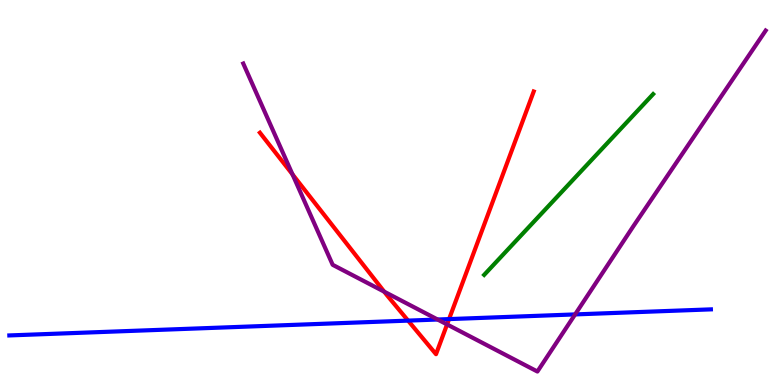[{'lines': ['blue', 'red'], 'intersections': [{'x': 5.27, 'y': 1.67}, {'x': 5.79, 'y': 1.71}]}, {'lines': ['green', 'red'], 'intersections': []}, {'lines': ['purple', 'red'], 'intersections': [{'x': 3.77, 'y': 5.47}, {'x': 4.96, 'y': 2.42}, {'x': 5.77, 'y': 1.57}]}, {'lines': ['blue', 'green'], 'intersections': []}, {'lines': ['blue', 'purple'], 'intersections': [{'x': 5.65, 'y': 1.7}, {'x': 7.42, 'y': 1.83}]}, {'lines': ['green', 'purple'], 'intersections': []}]